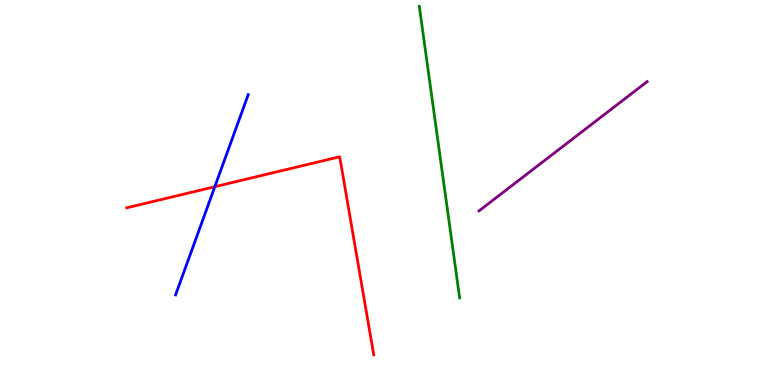[{'lines': ['blue', 'red'], 'intersections': [{'x': 2.77, 'y': 5.15}]}, {'lines': ['green', 'red'], 'intersections': []}, {'lines': ['purple', 'red'], 'intersections': []}, {'lines': ['blue', 'green'], 'intersections': []}, {'lines': ['blue', 'purple'], 'intersections': []}, {'lines': ['green', 'purple'], 'intersections': []}]